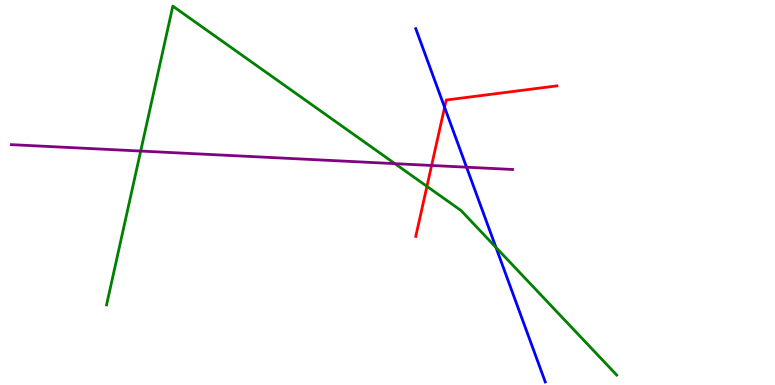[{'lines': ['blue', 'red'], 'intersections': [{'x': 5.74, 'y': 7.21}]}, {'lines': ['green', 'red'], 'intersections': [{'x': 5.51, 'y': 5.16}]}, {'lines': ['purple', 'red'], 'intersections': [{'x': 5.57, 'y': 5.7}]}, {'lines': ['blue', 'green'], 'intersections': [{'x': 6.4, 'y': 3.57}]}, {'lines': ['blue', 'purple'], 'intersections': [{'x': 6.02, 'y': 5.66}]}, {'lines': ['green', 'purple'], 'intersections': [{'x': 1.82, 'y': 6.08}, {'x': 5.1, 'y': 5.75}]}]